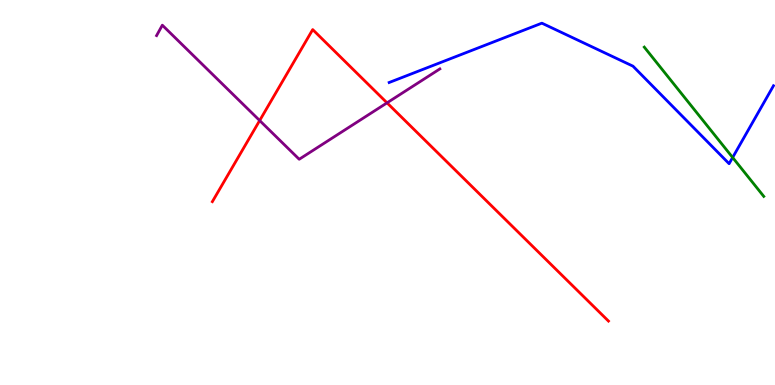[{'lines': ['blue', 'red'], 'intersections': []}, {'lines': ['green', 'red'], 'intersections': []}, {'lines': ['purple', 'red'], 'intersections': [{'x': 3.35, 'y': 6.87}, {'x': 4.99, 'y': 7.33}]}, {'lines': ['blue', 'green'], 'intersections': [{'x': 9.45, 'y': 5.91}]}, {'lines': ['blue', 'purple'], 'intersections': []}, {'lines': ['green', 'purple'], 'intersections': []}]